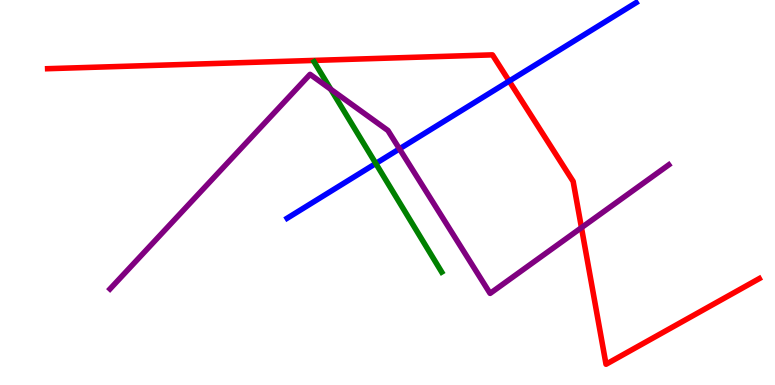[{'lines': ['blue', 'red'], 'intersections': [{'x': 6.57, 'y': 7.89}]}, {'lines': ['green', 'red'], 'intersections': []}, {'lines': ['purple', 'red'], 'intersections': [{'x': 7.5, 'y': 4.09}]}, {'lines': ['blue', 'green'], 'intersections': [{'x': 4.85, 'y': 5.75}]}, {'lines': ['blue', 'purple'], 'intersections': [{'x': 5.15, 'y': 6.13}]}, {'lines': ['green', 'purple'], 'intersections': [{'x': 4.27, 'y': 7.68}]}]